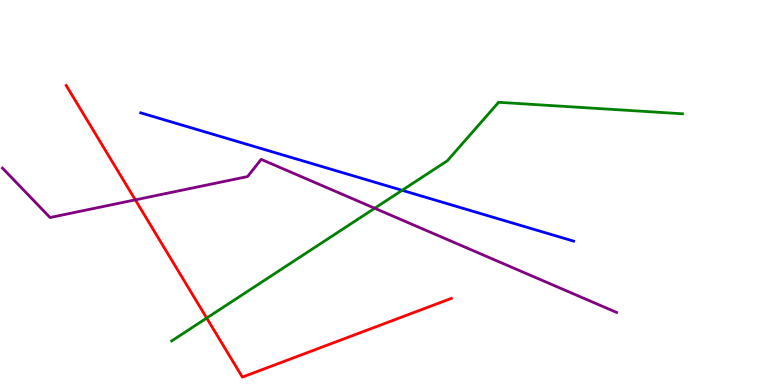[{'lines': ['blue', 'red'], 'intersections': []}, {'lines': ['green', 'red'], 'intersections': [{'x': 2.67, 'y': 1.74}]}, {'lines': ['purple', 'red'], 'intersections': [{'x': 1.75, 'y': 4.81}]}, {'lines': ['blue', 'green'], 'intersections': [{'x': 5.19, 'y': 5.06}]}, {'lines': ['blue', 'purple'], 'intersections': []}, {'lines': ['green', 'purple'], 'intersections': [{'x': 4.83, 'y': 4.59}]}]